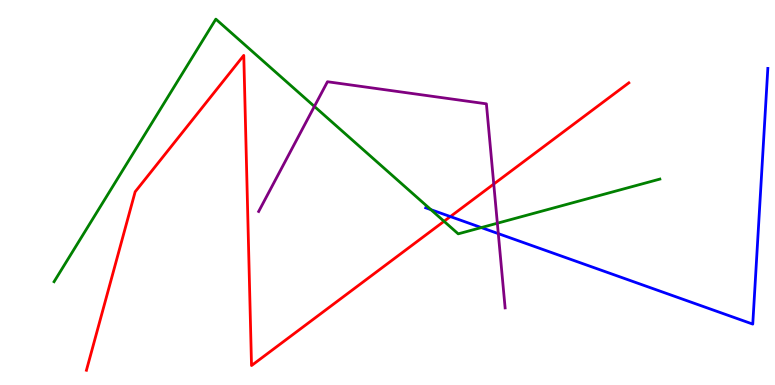[{'lines': ['blue', 'red'], 'intersections': [{'x': 5.81, 'y': 4.37}]}, {'lines': ['green', 'red'], 'intersections': [{'x': 5.73, 'y': 4.25}]}, {'lines': ['purple', 'red'], 'intersections': [{'x': 6.37, 'y': 5.22}]}, {'lines': ['blue', 'green'], 'intersections': [{'x': 5.56, 'y': 4.55}, {'x': 6.21, 'y': 4.09}]}, {'lines': ['blue', 'purple'], 'intersections': [{'x': 6.43, 'y': 3.93}]}, {'lines': ['green', 'purple'], 'intersections': [{'x': 4.06, 'y': 7.24}, {'x': 6.42, 'y': 4.2}]}]